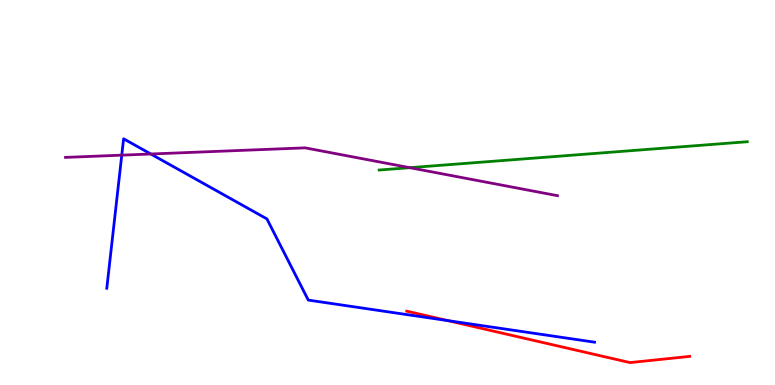[{'lines': ['blue', 'red'], 'intersections': [{'x': 5.78, 'y': 1.67}]}, {'lines': ['green', 'red'], 'intersections': []}, {'lines': ['purple', 'red'], 'intersections': []}, {'lines': ['blue', 'green'], 'intersections': []}, {'lines': ['blue', 'purple'], 'intersections': [{'x': 1.57, 'y': 5.97}, {'x': 1.95, 'y': 6.0}]}, {'lines': ['green', 'purple'], 'intersections': [{'x': 5.29, 'y': 5.64}]}]